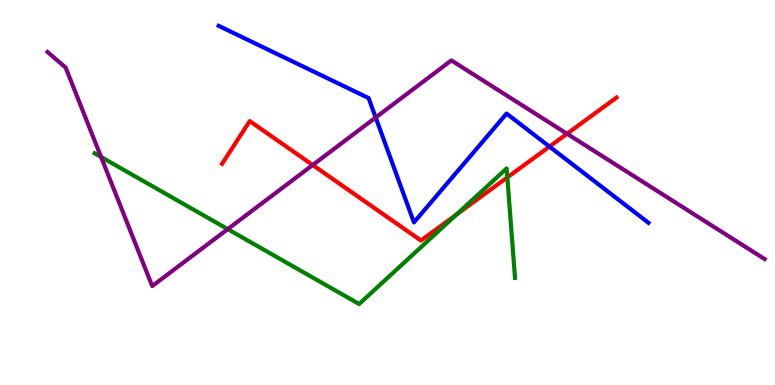[{'lines': ['blue', 'red'], 'intersections': [{'x': 7.09, 'y': 6.19}]}, {'lines': ['green', 'red'], 'intersections': [{'x': 5.89, 'y': 4.42}, {'x': 6.55, 'y': 5.39}]}, {'lines': ['purple', 'red'], 'intersections': [{'x': 4.03, 'y': 5.71}, {'x': 7.32, 'y': 6.53}]}, {'lines': ['blue', 'green'], 'intersections': []}, {'lines': ['blue', 'purple'], 'intersections': [{'x': 4.85, 'y': 6.95}]}, {'lines': ['green', 'purple'], 'intersections': [{'x': 1.3, 'y': 5.92}, {'x': 2.94, 'y': 4.05}]}]